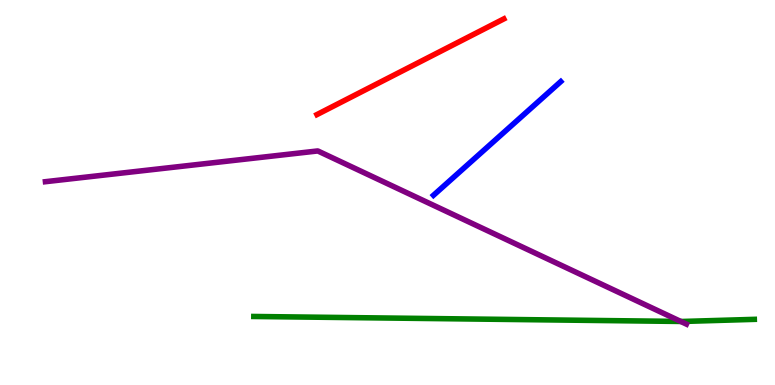[{'lines': ['blue', 'red'], 'intersections': []}, {'lines': ['green', 'red'], 'intersections': []}, {'lines': ['purple', 'red'], 'intersections': []}, {'lines': ['blue', 'green'], 'intersections': []}, {'lines': ['blue', 'purple'], 'intersections': []}, {'lines': ['green', 'purple'], 'intersections': [{'x': 8.78, 'y': 1.65}]}]